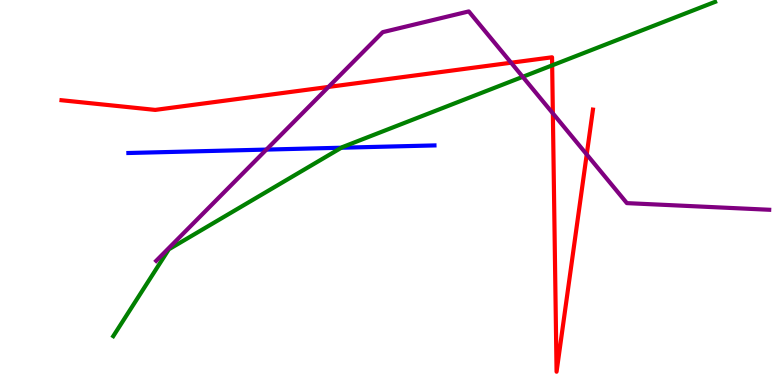[{'lines': ['blue', 'red'], 'intersections': []}, {'lines': ['green', 'red'], 'intersections': [{'x': 7.12, 'y': 8.3}]}, {'lines': ['purple', 'red'], 'intersections': [{'x': 4.24, 'y': 7.74}, {'x': 6.59, 'y': 8.37}, {'x': 7.13, 'y': 7.06}, {'x': 7.57, 'y': 5.99}]}, {'lines': ['blue', 'green'], 'intersections': [{'x': 4.4, 'y': 6.16}]}, {'lines': ['blue', 'purple'], 'intersections': [{'x': 3.44, 'y': 6.11}]}, {'lines': ['green', 'purple'], 'intersections': [{'x': 6.74, 'y': 8.0}]}]